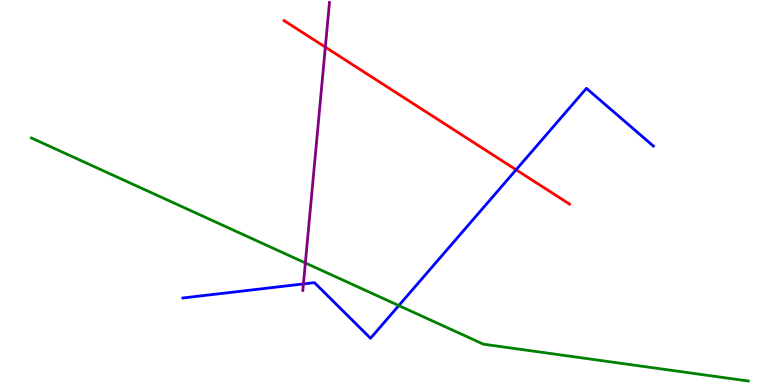[{'lines': ['blue', 'red'], 'intersections': [{'x': 6.66, 'y': 5.59}]}, {'lines': ['green', 'red'], 'intersections': []}, {'lines': ['purple', 'red'], 'intersections': [{'x': 4.2, 'y': 8.78}]}, {'lines': ['blue', 'green'], 'intersections': [{'x': 5.15, 'y': 2.06}]}, {'lines': ['blue', 'purple'], 'intersections': [{'x': 3.91, 'y': 2.63}]}, {'lines': ['green', 'purple'], 'intersections': [{'x': 3.94, 'y': 3.17}]}]